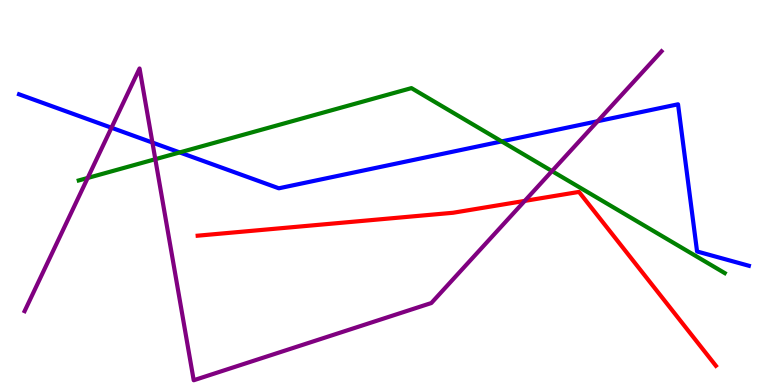[{'lines': ['blue', 'red'], 'intersections': []}, {'lines': ['green', 'red'], 'intersections': []}, {'lines': ['purple', 'red'], 'intersections': [{'x': 6.77, 'y': 4.78}]}, {'lines': ['blue', 'green'], 'intersections': [{'x': 2.32, 'y': 6.04}, {'x': 6.47, 'y': 6.33}]}, {'lines': ['blue', 'purple'], 'intersections': [{'x': 1.44, 'y': 6.68}, {'x': 1.97, 'y': 6.3}, {'x': 7.71, 'y': 6.85}]}, {'lines': ['green', 'purple'], 'intersections': [{'x': 1.13, 'y': 5.38}, {'x': 2.0, 'y': 5.87}, {'x': 7.12, 'y': 5.56}]}]